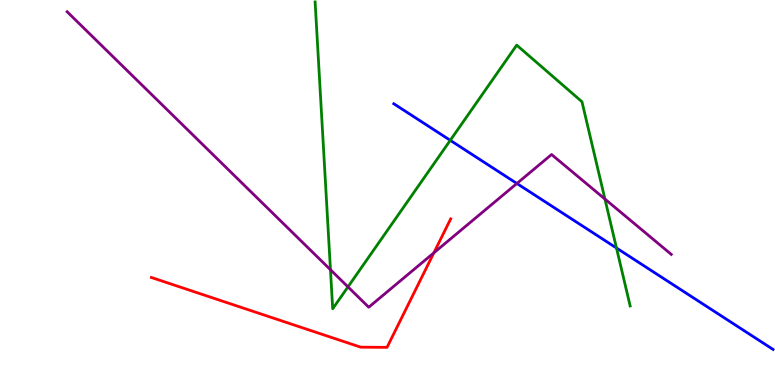[{'lines': ['blue', 'red'], 'intersections': []}, {'lines': ['green', 'red'], 'intersections': []}, {'lines': ['purple', 'red'], 'intersections': [{'x': 5.6, 'y': 3.43}]}, {'lines': ['blue', 'green'], 'intersections': [{'x': 5.81, 'y': 6.36}, {'x': 7.95, 'y': 3.56}]}, {'lines': ['blue', 'purple'], 'intersections': [{'x': 6.67, 'y': 5.23}]}, {'lines': ['green', 'purple'], 'intersections': [{'x': 4.26, 'y': 2.99}, {'x': 4.49, 'y': 2.55}, {'x': 7.81, 'y': 4.83}]}]